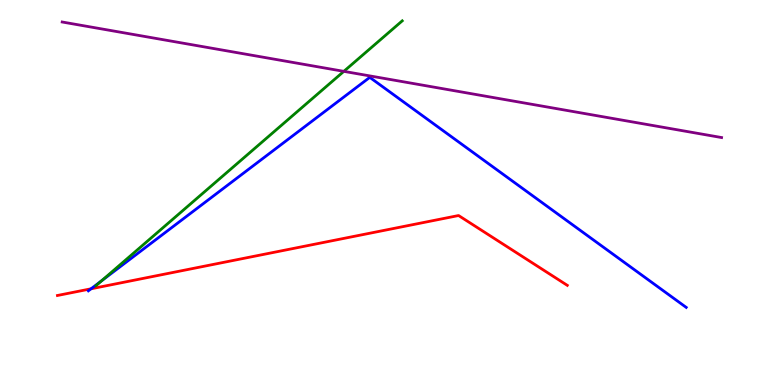[{'lines': ['blue', 'red'], 'intersections': [{'x': 1.17, 'y': 2.5}]}, {'lines': ['green', 'red'], 'intersections': []}, {'lines': ['purple', 'red'], 'intersections': []}, {'lines': ['blue', 'green'], 'intersections': [{'x': 1.31, 'y': 2.71}]}, {'lines': ['blue', 'purple'], 'intersections': []}, {'lines': ['green', 'purple'], 'intersections': [{'x': 4.44, 'y': 8.15}]}]